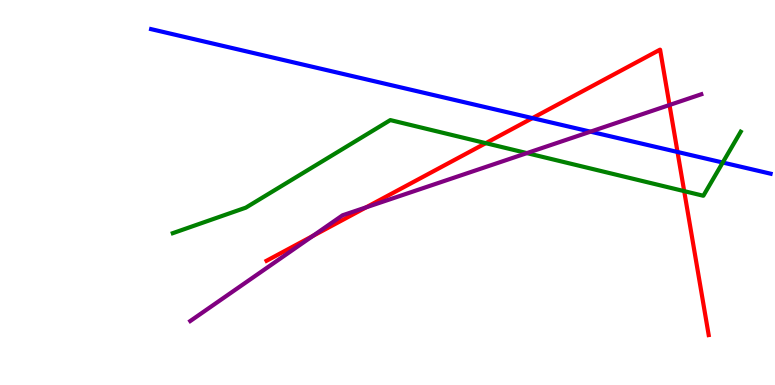[{'lines': ['blue', 'red'], 'intersections': [{'x': 6.87, 'y': 6.93}, {'x': 8.74, 'y': 6.05}]}, {'lines': ['green', 'red'], 'intersections': [{'x': 6.27, 'y': 6.28}, {'x': 8.83, 'y': 5.04}]}, {'lines': ['purple', 'red'], 'intersections': [{'x': 4.04, 'y': 3.87}, {'x': 4.72, 'y': 4.61}, {'x': 8.64, 'y': 7.27}]}, {'lines': ['blue', 'green'], 'intersections': [{'x': 9.33, 'y': 5.78}]}, {'lines': ['blue', 'purple'], 'intersections': [{'x': 7.62, 'y': 6.58}]}, {'lines': ['green', 'purple'], 'intersections': [{'x': 6.8, 'y': 6.02}]}]